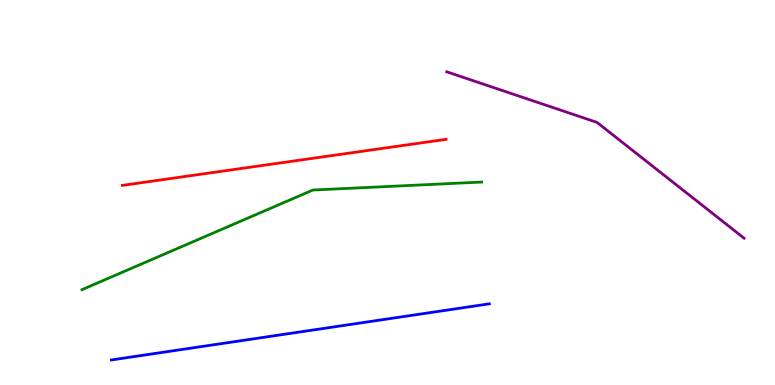[{'lines': ['blue', 'red'], 'intersections': []}, {'lines': ['green', 'red'], 'intersections': []}, {'lines': ['purple', 'red'], 'intersections': []}, {'lines': ['blue', 'green'], 'intersections': []}, {'lines': ['blue', 'purple'], 'intersections': []}, {'lines': ['green', 'purple'], 'intersections': []}]